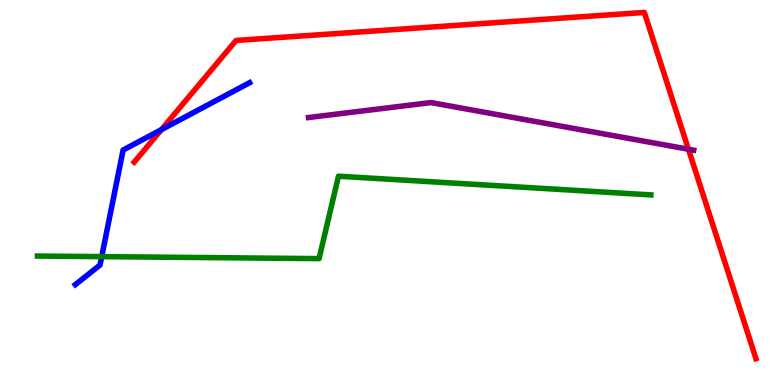[{'lines': ['blue', 'red'], 'intersections': [{'x': 2.08, 'y': 6.63}]}, {'lines': ['green', 'red'], 'intersections': []}, {'lines': ['purple', 'red'], 'intersections': [{'x': 8.88, 'y': 6.12}]}, {'lines': ['blue', 'green'], 'intersections': [{'x': 1.31, 'y': 3.33}]}, {'lines': ['blue', 'purple'], 'intersections': []}, {'lines': ['green', 'purple'], 'intersections': []}]